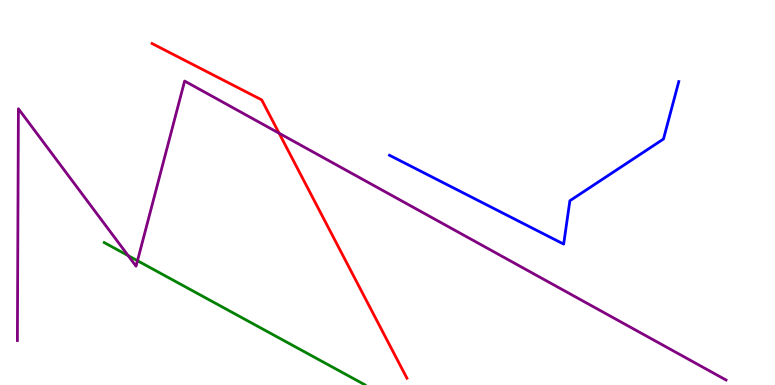[{'lines': ['blue', 'red'], 'intersections': []}, {'lines': ['green', 'red'], 'intersections': []}, {'lines': ['purple', 'red'], 'intersections': [{'x': 3.6, 'y': 6.54}]}, {'lines': ['blue', 'green'], 'intersections': []}, {'lines': ['blue', 'purple'], 'intersections': []}, {'lines': ['green', 'purple'], 'intersections': [{'x': 1.65, 'y': 3.36}, {'x': 1.77, 'y': 3.23}]}]